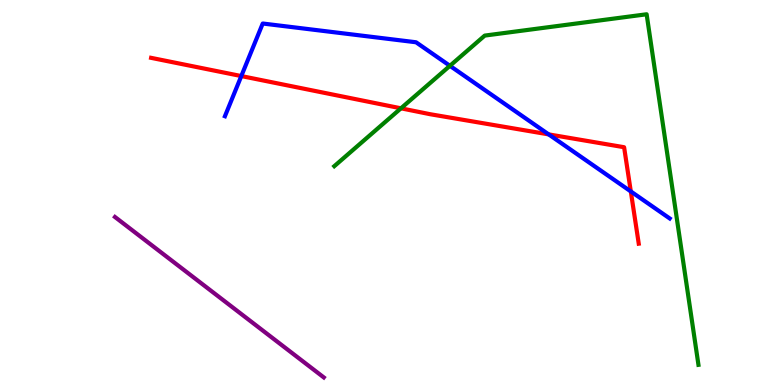[{'lines': ['blue', 'red'], 'intersections': [{'x': 3.11, 'y': 8.02}, {'x': 7.08, 'y': 6.51}, {'x': 8.14, 'y': 5.03}]}, {'lines': ['green', 'red'], 'intersections': [{'x': 5.17, 'y': 7.19}]}, {'lines': ['purple', 'red'], 'intersections': []}, {'lines': ['blue', 'green'], 'intersections': [{'x': 5.81, 'y': 8.29}]}, {'lines': ['blue', 'purple'], 'intersections': []}, {'lines': ['green', 'purple'], 'intersections': []}]